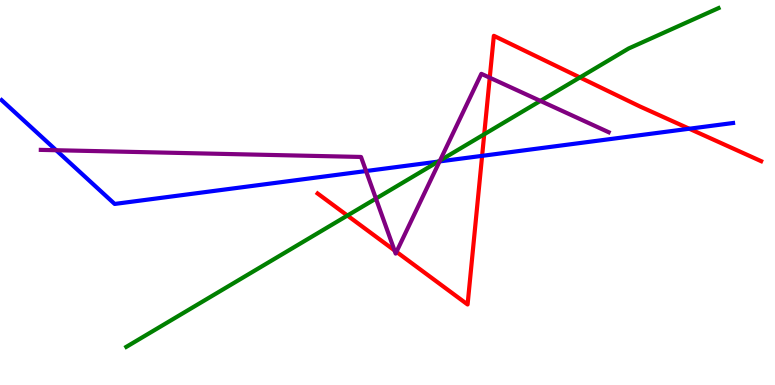[{'lines': ['blue', 'red'], 'intersections': [{'x': 6.22, 'y': 5.95}, {'x': 8.89, 'y': 6.66}]}, {'lines': ['green', 'red'], 'intersections': [{'x': 4.48, 'y': 4.4}, {'x': 6.25, 'y': 6.51}, {'x': 7.48, 'y': 7.99}]}, {'lines': ['purple', 'red'], 'intersections': [{'x': 5.09, 'y': 3.5}, {'x': 5.12, 'y': 3.46}, {'x': 6.32, 'y': 7.98}]}, {'lines': ['blue', 'green'], 'intersections': [{'x': 5.65, 'y': 5.8}]}, {'lines': ['blue', 'purple'], 'intersections': [{'x': 0.725, 'y': 6.1}, {'x': 4.72, 'y': 5.56}, {'x': 5.67, 'y': 5.81}]}, {'lines': ['green', 'purple'], 'intersections': [{'x': 4.85, 'y': 4.84}, {'x': 5.68, 'y': 5.83}, {'x': 6.97, 'y': 7.38}]}]